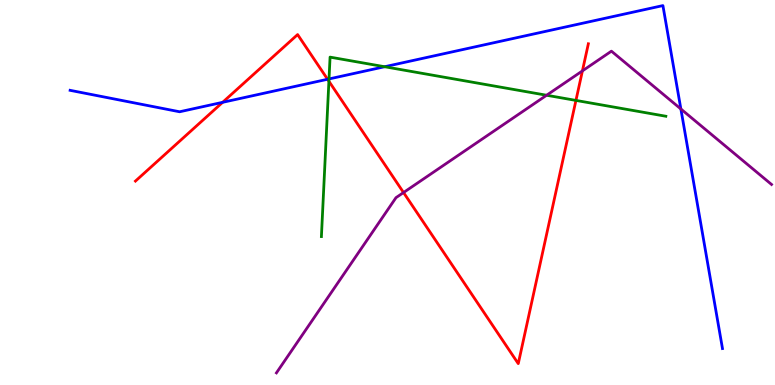[{'lines': ['blue', 'red'], 'intersections': [{'x': 2.87, 'y': 7.34}, {'x': 4.23, 'y': 7.94}]}, {'lines': ['green', 'red'], 'intersections': [{'x': 4.24, 'y': 7.89}, {'x': 7.43, 'y': 7.39}]}, {'lines': ['purple', 'red'], 'intersections': [{'x': 5.21, 'y': 5.0}, {'x': 7.52, 'y': 8.16}]}, {'lines': ['blue', 'green'], 'intersections': [{'x': 4.25, 'y': 7.95}, {'x': 4.96, 'y': 8.27}]}, {'lines': ['blue', 'purple'], 'intersections': [{'x': 8.79, 'y': 7.17}]}, {'lines': ['green', 'purple'], 'intersections': [{'x': 7.05, 'y': 7.53}]}]